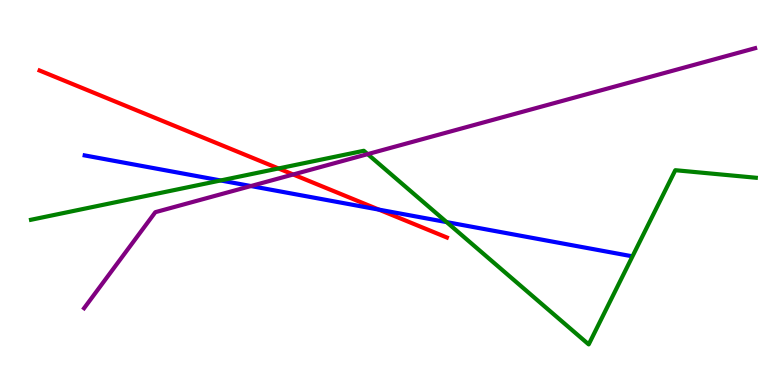[{'lines': ['blue', 'red'], 'intersections': [{'x': 4.89, 'y': 4.56}]}, {'lines': ['green', 'red'], 'intersections': [{'x': 3.59, 'y': 5.62}]}, {'lines': ['purple', 'red'], 'intersections': [{'x': 3.78, 'y': 5.47}]}, {'lines': ['blue', 'green'], 'intersections': [{'x': 2.85, 'y': 5.31}, {'x': 5.76, 'y': 4.23}]}, {'lines': ['blue', 'purple'], 'intersections': [{'x': 3.24, 'y': 5.17}]}, {'lines': ['green', 'purple'], 'intersections': [{'x': 4.74, 'y': 6.0}]}]